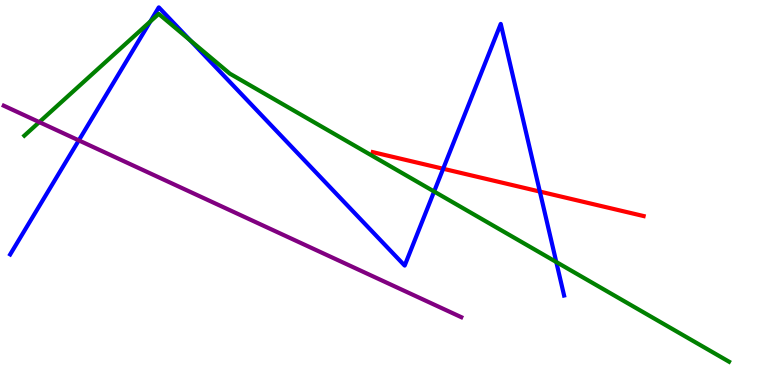[{'lines': ['blue', 'red'], 'intersections': [{'x': 5.72, 'y': 5.62}, {'x': 6.97, 'y': 5.02}]}, {'lines': ['green', 'red'], 'intersections': []}, {'lines': ['purple', 'red'], 'intersections': []}, {'lines': ['blue', 'green'], 'intersections': [{'x': 1.94, 'y': 9.44}, {'x': 2.45, 'y': 8.95}, {'x': 5.6, 'y': 5.03}, {'x': 7.18, 'y': 3.19}]}, {'lines': ['blue', 'purple'], 'intersections': [{'x': 1.02, 'y': 6.35}]}, {'lines': ['green', 'purple'], 'intersections': [{'x': 0.507, 'y': 6.83}]}]